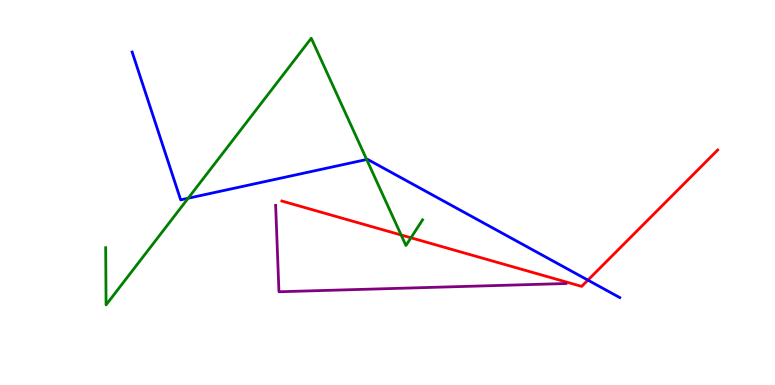[{'lines': ['blue', 'red'], 'intersections': [{'x': 7.59, 'y': 2.72}]}, {'lines': ['green', 'red'], 'intersections': [{'x': 5.18, 'y': 3.9}, {'x': 5.3, 'y': 3.82}]}, {'lines': ['purple', 'red'], 'intersections': []}, {'lines': ['blue', 'green'], 'intersections': [{'x': 2.43, 'y': 4.85}, {'x': 4.73, 'y': 5.86}]}, {'lines': ['blue', 'purple'], 'intersections': []}, {'lines': ['green', 'purple'], 'intersections': []}]